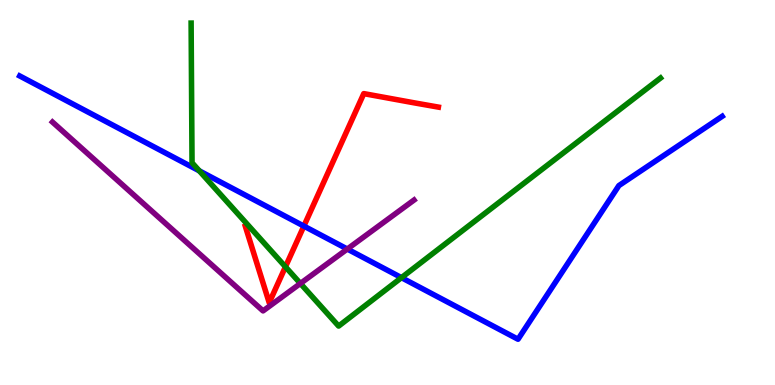[{'lines': ['blue', 'red'], 'intersections': [{'x': 3.92, 'y': 4.13}]}, {'lines': ['green', 'red'], 'intersections': [{'x': 3.68, 'y': 3.07}]}, {'lines': ['purple', 'red'], 'intersections': []}, {'lines': ['blue', 'green'], 'intersections': [{'x': 2.57, 'y': 5.56}, {'x': 5.18, 'y': 2.79}]}, {'lines': ['blue', 'purple'], 'intersections': [{'x': 4.48, 'y': 3.53}]}, {'lines': ['green', 'purple'], 'intersections': [{'x': 3.88, 'y': 2.64}]}]